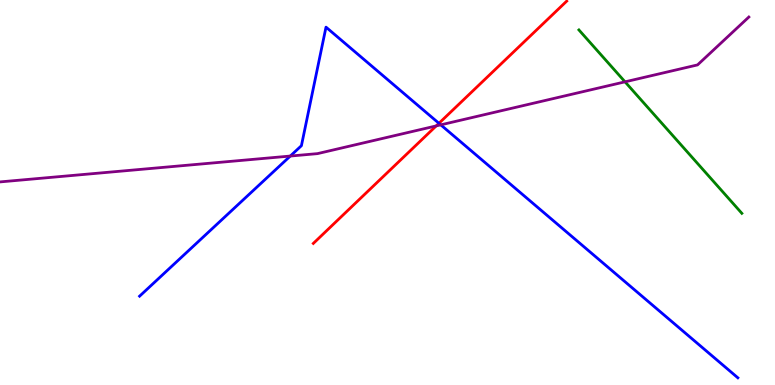[{'lines': ['blue', 'red'], 'intersections': [{'x': 5.66, 'y': 6.8}]}, {'lines': ['green', 'red'], 'intersections': []}, {'lines': ['purple', 'red'], 'intersections': [{'x': 5.63, 'y': 6.73}]}, {'lines': ['blue', 'green'], 'intersections': []}, {'lines': ['blue', 'purple'], 'intersections': [{'x': 3.75, 'y': 5.95}, {'x': 5.69, 'y': 6.76}]}, {'lines': ['green', 'purple'], 'intersections': [{'x': 8.06, 'y': 7.87}]}]